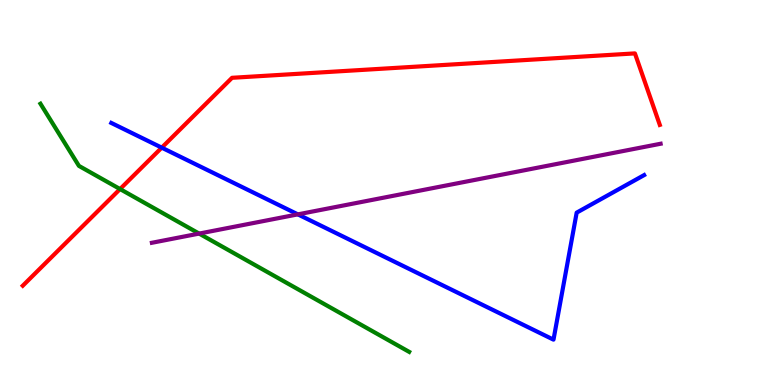[{'lines': ['blue', 'red'], 'intersections': [{'x': 2.09, 'y': 6.16}]}, {'lines': ['green', 'red'], 'intersections': [{'x': 1.55, 'y': 5.09}]}, {'lines': ['purple', 'red'], 'intersections': []}, {'lines': ['blue', 'green'], 'intersections': []}, {'lines': ['blue', 'purple'], 'intersections': [{'x': 3.84, 'y': 4.43}]}, {'lines': ['green', 'purple'], 'intersections': [{'x': 2.57, 'y': 3.93}]}]